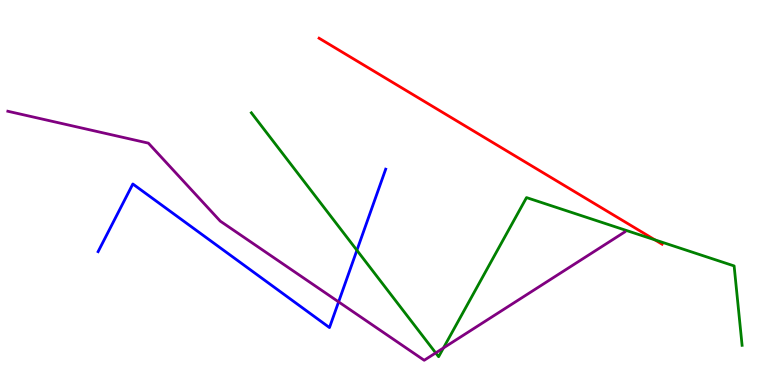[{'lines': ['blue', 'red'], 'intersections': []}, {'lines': ['green', 'red'], 'intersections': [{'x': 8.45, 'y': 3.77}]}, {'lines': ['purple', 'red'], 'intersections': []}, {'lines': ['blue', 'green'], 'intersections': [{'x': 4.61, 'y': 3.5}]}, {'lines': ['blue', 'purple'], 'intersections': [{'x': 4.37, 'y': 2.16}]}, {'lines': ['green', 'purple'], 'intersections': [{'x': 5.62, 'y': 0.834}, {'x': 5.72, 'y': 0.962}]}]